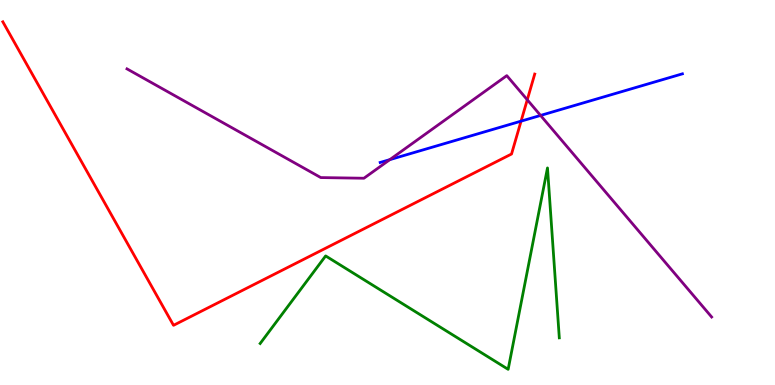[{'lines': ['blue', 'red'], 'intersections': [{'x': 6.72, 'y': 6.85}]}, {'lines': ['green', 'red'], 'intersections': []}, {'lines': ['purple', 'red'], 'intersections': [{'x': 6.8, 'y': 7.41}]}, {'lines': ['blue', 'green'], 'intersections': []}, {'lines': ['blue', 'purple'], 'intersections': [{'x': 5.03, 'y': 5.85}, {'x': 6.97, 'y': 7.0}]}, {'lines': ['green', 'purple'], 'intersections': []}]